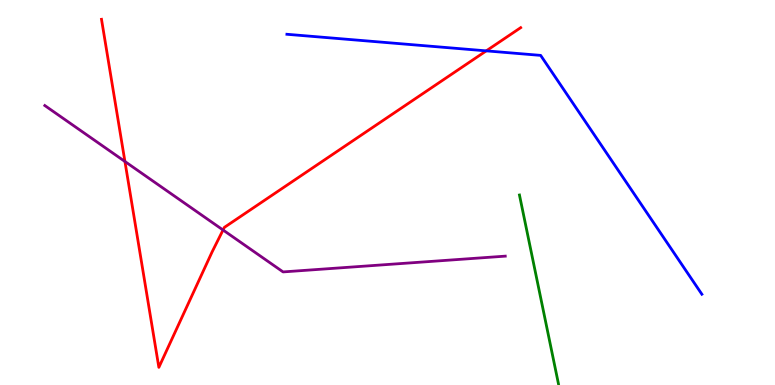[{'lines': ['blue', 'red'], 'intersections': [{'x': 6.27, 'y': 8.68}]}, {'lines': ['green', 'red'], 'intersections': []}, {'lines': ['purple', 'red'], 'intersections': [{'x': 1.61, 'y': 5.81}, {'x': 2.88, 'y': 4.03}]}, {'lines': ['blue', 'green'], 'intersections': []}, {'lines': ['blue', 'purple'], 'intersections': []}, {'lines': ['green', 'purple'], 'intersections': []}]